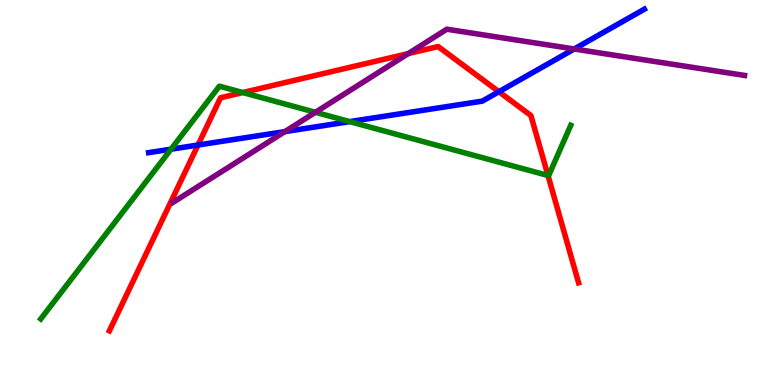[{'lines': ['blue', 'red'], 'intersections': [{'x': 2.55, 'y': 6.23}, {'x': 6.44, 'y': 7.62}]}, {'lines': ['green', 'red'], 'intersections': [{'x': 3.13, 'y': 7.6}, {'x': 7.07, 'y': 5.44}]}, {'lines': ['purple', 'red'], 'intersections': [{'x': 5.27, 'y': 8.61}]}, {'lines': ['blue', 'green'], 'intersections': [{'x': 2.21, 'y': 6.13}, {'x': 4.51, 'y': 6.84}]}, {'lines': ['blue', 'purple'], 'intersections': [{'x': 3.68, 'y': 6.58}, {'x': 7.41, 'y': 8.73}]}, {'lines': ['green', 'purple'], 'intersections': [{'x': 4.07, 'y': 7.08}]}]